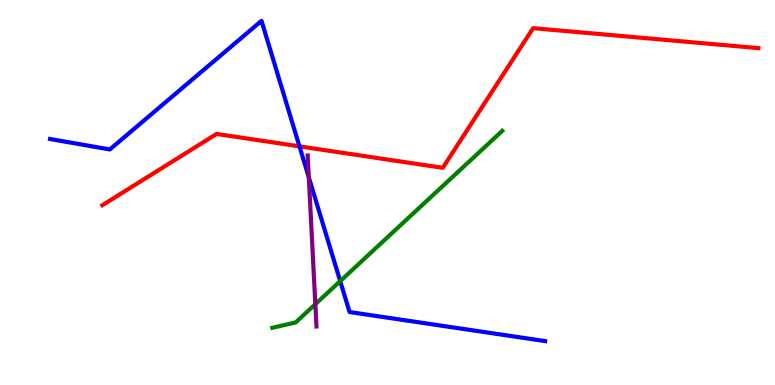[{'lines': ['blue', 'red'], 'intersections': [{'x': 3.86, 'y': 6.2}]}, {'lines': ['green', 'red'], 'intersections': []}, {'lines': ['purple', 'red'], 'intersections': []}, {'lines': ['blue', 'green'], 'intersections': [{'x': 4.39, 'y': 2.7}]}, {'lines': ['blue', 'purple'], 'intersections': [{'x': 3.98, 'y': 5.4}]}, {'lines': ['green', 'purple'], 'intersections': [{'x': 4.07, 'y': 2.1}]}]